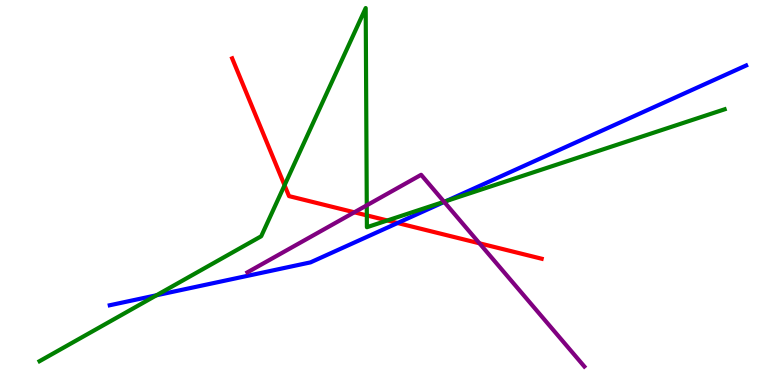[{'lines': ['blue', 'red'], 'intersections': [{'x': 5.13, 'y': 4.21}]}, {'lines': ['green', 'red'], 'intersections': [{'x': 3.67, 'y': 5.19}, {'x': 4.73, 'y': 4.41}, {'x': 5.0, 'y': 4.27}]}, {'lines': ['purple', 'red'], 'intersections': [{'x': 4.57, 'y': 4.49}, {'x': 6.19, 'y': 3.68}]}, {'lines': ['blue', 'green'], 'intersections': [{'x': 2.02, 'y': 2.33}, {'x': 5.75, 'y': 4.78}]}, {'lines': ['blue', 'purple'], 'intersections': [{'x': 5.73, 'y': 4.76}]}, {'lines': ['green', 'purple'], 'intersections': [{'x': 4.73, 'y': 4.67}, {'x': 5.73, 'y': 4.76}]}]